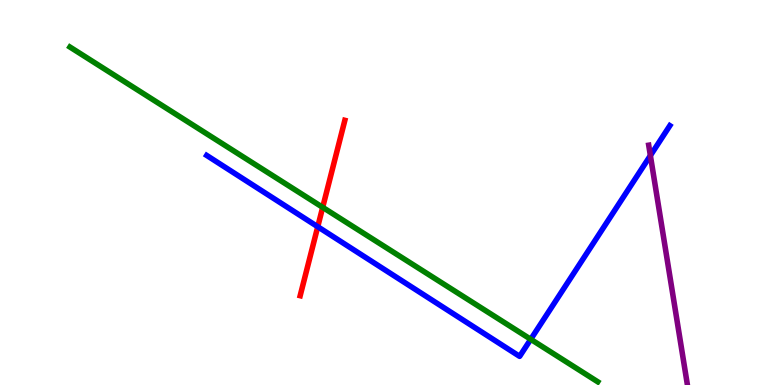[{'lines': ['blue', 'red'], 'intersections': [{'x': 4.1, 'y': 4.11}]}, {'lines': ['green', 'red'], 'intersections': [{'x': 4.16, 'y': 4.61}]}, {'lines': ['purple', 'red'], 'intersections': []}, {'lines': ['blue', 'green'], 'intersections': [{'x': 6.85, 'y': 1.19}]}, {'lines': ['blue', 'purple'], 'intersections': [{'x': 8.39, 'y': 5.96}]}, {'lines': ['green', 'purple'], 'intersections': []}]